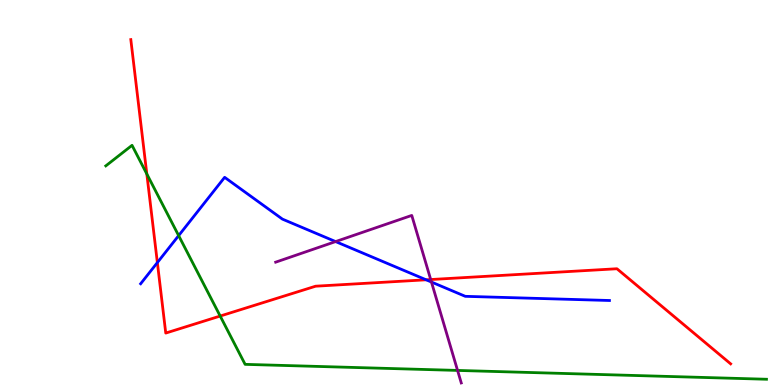[{'lines': ['blue', 'red'], 'intersections': [{'x': 2.03, 'y': 3.18}, {'x': 5.5, 'y': 2.73}]}, {'lines': ['green', 'red'], 'intersections': [{'x': 1.89, 'y': 5.48}, {'x': 2.84, 'y': 1.79}]}, {'lines': ['purple', 'red'], 'intersections': [{'x': 5.56, 'y': 2.74}]}, {'lines': ['blue', 'green'], 'intersections': [{'x': 2.31, 'y': 3.88}]}, {'lines': ['blue', 'purple'], 'intersections': [{'x': 4.33, 'y': 3.73}, {'x': 5.57, 'y': 2.67}]}, {'lines': ['green', 'purple'], 'intersections': [{'x': 5.9, 'y': 0.379}]}]